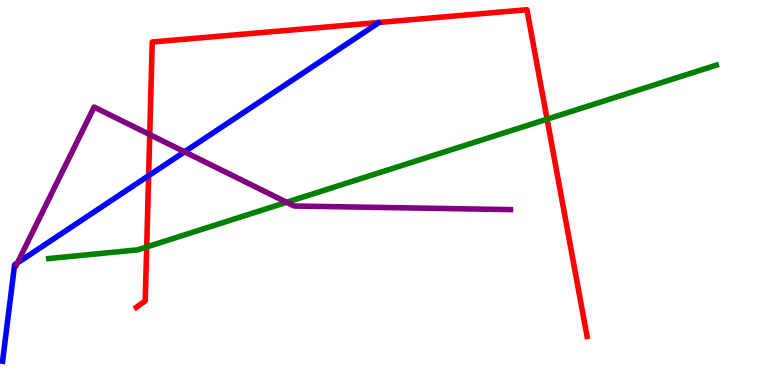[{'lines': ['blue', 'red'], 'intersections': [{'x': 1.92, 'y': 5.44}]}, {'lines': ['green', 'red'], 'intersections': [{'x': 1.89, 'y': 3.59}, {'x': 7.06, 'y': 6.9}]}, {'lines': ['purple', 'red'], 'intersections': [{'x': 1.93, 'y': 6.5}]}, {'lines': ['blue', 'green'], 'intersections': []}, {'lines': ['blue', 'purple'], 'intersections': [{'x': 0.224, 'y': 3.17}, {'x': 2.38, 'y': 6.06}]}, {'lines': ['green', 'purple'], 'intersections': [{'x': 3.7, 'y': 4.75}]}]